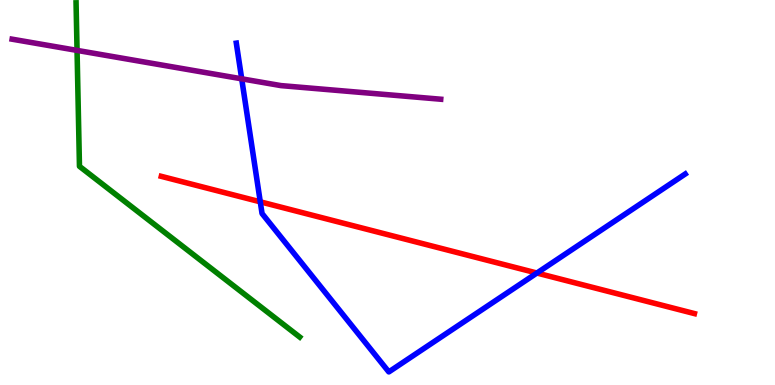[{'lines': ['blue', 'red'], 'intersections': [{'x': 3.36, 'y': 4.76}, {'x': 6.93, 'y': 2.91}]}, {'lines': ['green', 'red'], 'intersections': []}, {'lines': ['purple', 'red'], 'intersections': []}, {'lines': ['blue', 'green'], 'intersections': []}, {'lines': ['blue', 'purple'], 'intersections': [{'x': 3.12, 'y': 7.95}]}, {'lines': ['green', 'purple'], 'intersections': [{'x': 0.994, 'y': 8.69}]}]